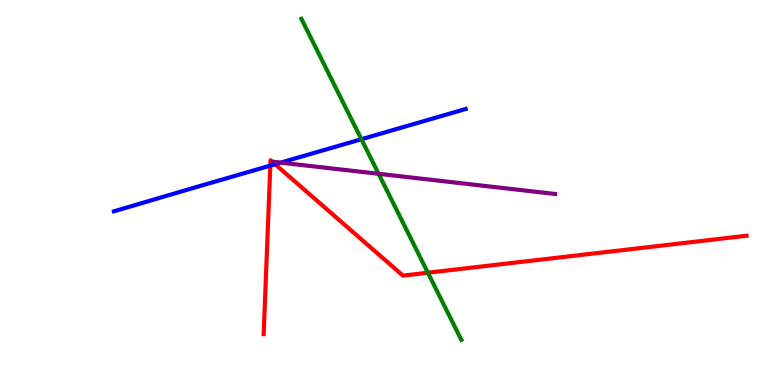[{'lines': ['blue', 'red'], 'intersections': [{'x': 3.49, 'y': 5.7}, {'x': 3.55, 'y': 5.73}]}, {'lines': ['green', 'red'], 'intersections': [{'x': 5.52, 'y': 2.92}]}, {'lines': ['purple', 'red'], 'intersections': []}, {'lines': ['blue', 'green'], 'intersections': [{'x': 4.66, 'y': 6.38}]}, {'lines': ['blue', 'purple'], 'intersections': [{'x': 3.62, 'y': 5.78}]}, {'lines': ['green', 'purple'], 'intersections': [{'x': 4.89, 'y': 5.49}]}]